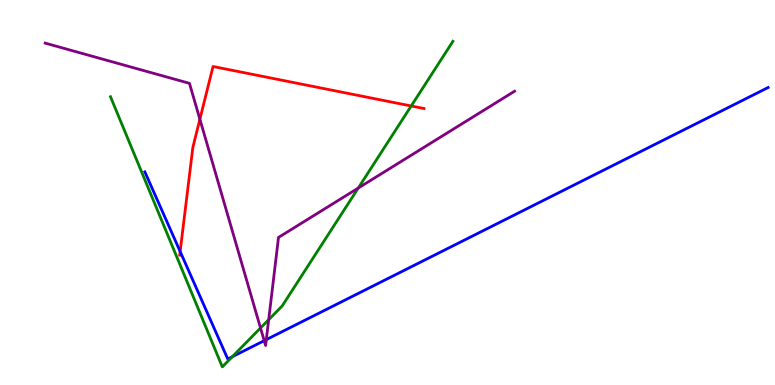[{'lines': ['blue', 'red'], 'intersections': [{'x': 2.32, 'y': 3.47}]}, {'lines': ['green', 'red'], 'intersections': [{'x': 5.31, 'y': 7.25}]}, {'lines': ['purple', 'red'], 'intersections': [{'x': 2.58, 'y': 6.9}]}, {'lines': ['blue', 'green'], 'intersections': [{'x': 3.0, 'y': 0.735}]}, {'lines': ['blue', 'purple'], 'intersections': [{'x': 3.41, 'y': 1.15}, {'x': 3.44, 'y': 1.18}]}, {'lines': ['green', 'purple'], 'intersections': [{'x': 3.36, 'y': 1.48}, {'x': 3.47, 'y': 1.7}, {'x': 4.62, 'y': 5.12}]}]